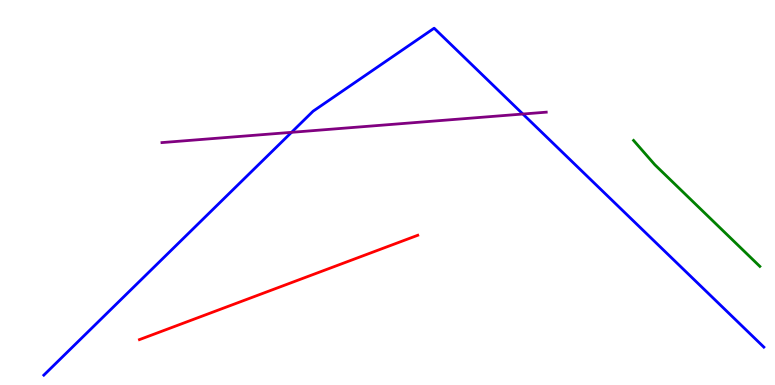[{'lines': ['blue', 'red'], 'intersections': []}, {'lines': ['green', 'red'], 'intersections': []}, {'lines': ['purple', 'red'], 'intersections': []}, {'lines': ['blue', 'green'], 'intersections': []}, {'lines': ['blue', 'purple'], 'intersections': [{'x': 3.76, 'y': 6.56}, {'x': 6.75, 'y': 7.04}]}, {'lines': ['green', 'purple'], 'intersections': []}]